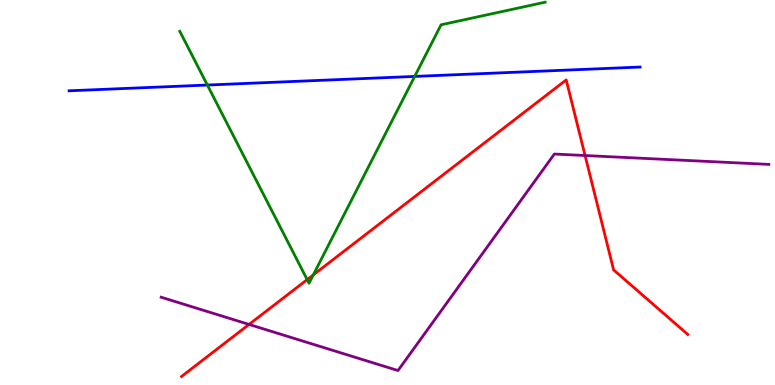[{'lines': ['blue', 'red'], 'intersections': []}, {'lines': ['green', 'red'], 'intersections': [{'x': 3.96, 'y': 2.74}, {'x': 4.04, 'y': 2.86}]}, {'lines': ['purple', 'red'], 'intersections': [{'x': 3.21, 'y': 1.57}, {'x': 7.55, 'y': 5.96}]}, {'lines': ['blue', 'green'], 'intersections': [{'x': 2.68, 'y': 7.79}, {'x': 5.35, 'y': 8.02}]}, {'lines': ['blue', 'purple'], 'intersections': []}, {'lines': ['green', 'purple'], 'intersections': []}]